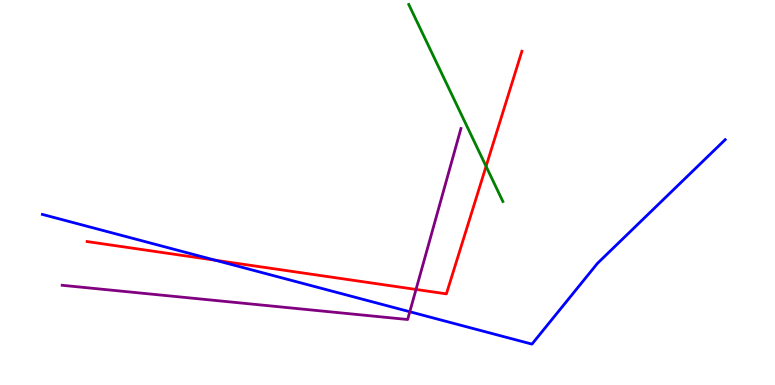[{'lines': ['blue', 'red'], 'intersections': [{'x': 2.78, 'y': 3.24}]}, {'lines': ['green', 'red'], 'intersections': [{'x': 6.27, 'y': 5.68}]}, {'lines': ['purple', 'red'], 'intersections': [{'x': 5.37, 'y': 2.48}]}, {'lines': ['blue', 'green'], 'intersections': []}, {'lines': ['blue', 'purple'], 'intersections': [{'x': 5.29, 'y': 1.9}]}, {'lines': ['green', 'purple'], 'intersections': []}]